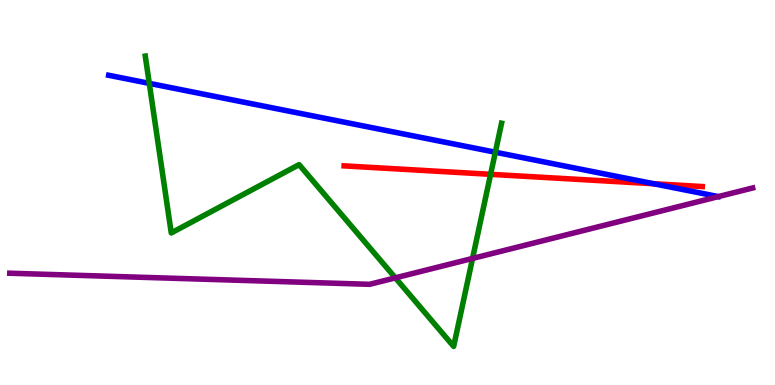[{'lines': ['blue', 'red'], 'intersections': [{'x': 8.44, 'y': 5.23}]}, {'lines': ['green', 'red'], 'intersections': [{'x': 6.33, 'y': 5.47}]}, {'lines': ['purple', 'red'], 'intersections': []}, {'lines': ['blue', 'green'], 'intersections': [{'x': 1.93, 'y': 7.83}, {'x': 6.39, 'y': 6.05}]}, {'lines': ['blue', 'purple'], 'intersections': []}, {'lines': ['green', 'purple'], 'intersections': [{'x': 5.1, 'y': 2.78}, {'x': 6.1, 'y': 3.29}]}]